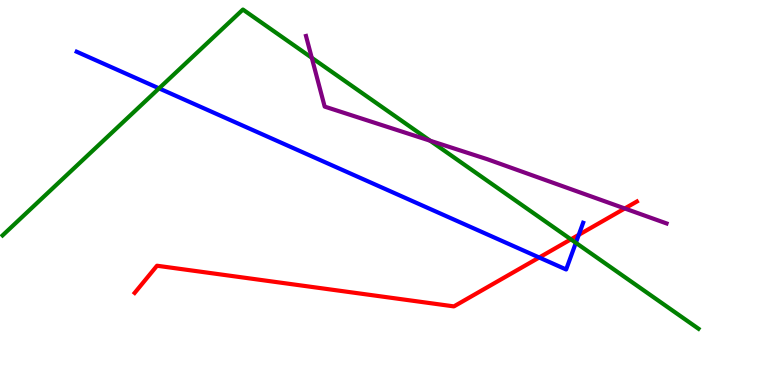[{'lines': ['blue', 'red'], 'intersections': [{'x': 6.96, 'y': 3.31}, {'x': 7.47, 'y': 3.9}]}, {'lines': ['green', 'red'], 'intersections': [{'x': 7.37, 'y': 3.78}]}, {'lines': ['purple', 'red'], 'intersections': [{'x': 8.06, 'y': 4.59}]}, {'lines': ['blue', 'green'], 'intersections': [{'x': 2.05, 'y': 7.7}, {'x': 7.43, 'y': 3.69}]}, {'lines': ['blue', 'purple'], 'intersections': []}, {'lines': ['green', 'purple'], 'intersections': [{'x': 4.02, 'y': 8.5}, {'x': 5.55, 'y': 6.34}]}]